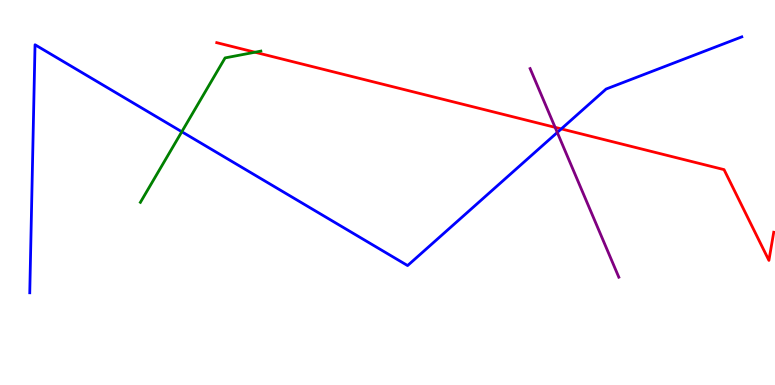[{'lines': ['blue', 'red'], 'intersections': [{'x': 7.24, 'y': 6.65}]}, {'lines': ['green', 'red'], 'intersections': [{'x': 3.29, 'y': 8.64}]}, {'lines': ['purple', 'red'], 'intersections': [{'x': 7.16, 'y': 6.69}]}, {'lines': ['blue', 'green'], 'intersections': [{'x': 2.35, 'y': 6.58}]}, {'lines': ['blue', 'purple'], 'intersections': [{'x': 7.19, 'y': 6.56}]}, {'lines': ['green', 'purple'], 'intersections': []}]